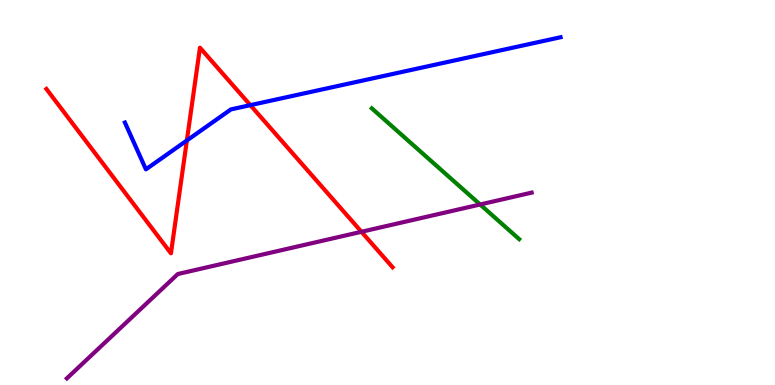[{'lines': ['blue', 'red'], 'intersections': [{'x': 2.41, 'y': 6.35}, {'x': 3.23, 'y': 7.27}]}, {'lines': ['green', 'red'], 'intersections': []}, {'lines': ['purple', 'red'], 'intersections': [{'x': 4.66, 'y': 3.98}]}, {'lines': ['blue', 'green'], 'intersections': []}, {'lines': ['blue', 'purple'], 'intersections': []}, {'lines': ['green', 'purple'], 'intersections': [{'x': 6.2, 'y': 4.69}]}]